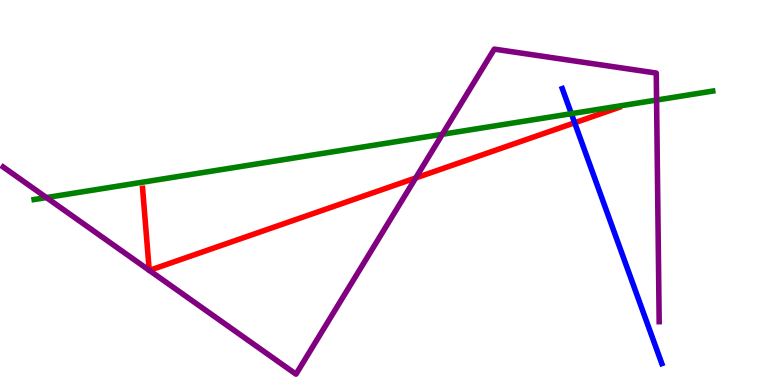[{'lines': ['blue', 'red'], 'intersections': [{'x': 7.41, 'y': 6.81}]}, {'lines': ['green', 'red'], 'intersections': []}, {'lines': ['purple', 'red'], 'intersections': [{'x': 1.93, 'y': 2.98}, {'x': 1.93, 'y': 2.98}, {'x': 5.36, 'y': 5.38}]}, {'lines': ['blue', 'green'], 'intersections': [{'x': 7.37, 'y': 7.05}]}, {'lines': ['blue', 'purple'], 'intersections': []}, {'lines': ['green', 'purple'], 'intersections': [{'x': 0.599, 'y': 4.87}, {'x': 5.71, 'y': 6.51}, {'x': 8.47, 'y': 7.4}]}]